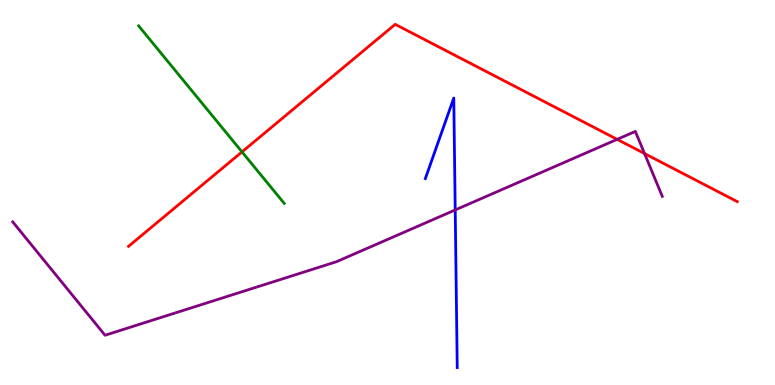[{'lines': ['blue', 'red'], 'intersections': []}, {'lines': ['green', 'red'], 'intersections': [{'x': 3.12, 'y': 6.05}]}, {'lines': ['purple', 'red'], 'intersections': [{'x': 7.96, 'y': 6.38}, {'x': 8.32, 'y': 6.01}]}, {'lines': ['blue', 'green'], 'intersections': []}, {'lines': ['blue', 'purple'], 'intersections': [{'x': 5.87, 'y': 4.55}]}, {'lines': ['green', 'purple'], 'intersections': []}]